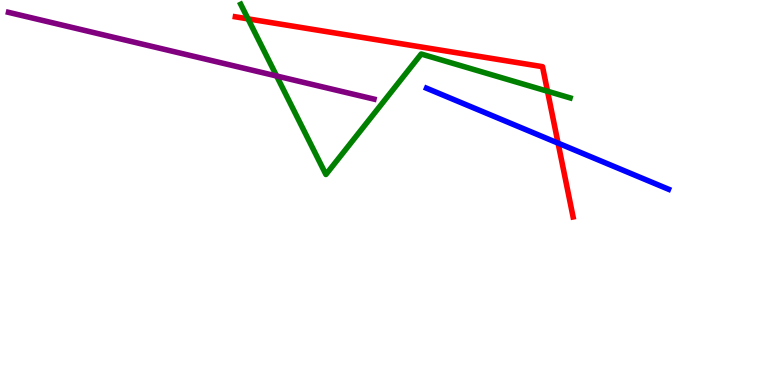[{'lines': ['blue', 'red'], 'intersections': [{'x': 7.2, 'y': 6.28}]}, {'lines': ['green', 'red'], 'intersections': [{'x': 3.2, 'y': 9.51}, {'x': 7.06, 'y': 7.63}]}, {'lines': ['purple', 'red'], 'intersections': []}, {'lines': ['blue', 'green'], 'intersections': []}, {'lines': ['blue', 'purple'], 'intersections': []}, {'lines': ['green', 'purple'], 'intersections': [{'x': 3.57, 'y': 8.03}]}]